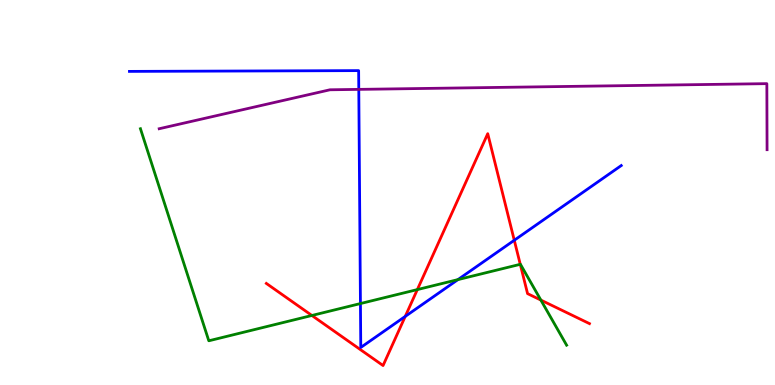[{'lines': ['blue', 'red'], 'intersections': [{'x': 5.23, 'y': 1.78}, {'x': 6.64, 'y': 3.76}]}, {'lines': ['green', 'red'], 'intersections': [{'x': 4.02, 'y': 1.81}, {'x': 5.39, 'y': 2.48}, {'x': 6.71, 'y': 3.13}, {'x': 6.98, 'y': 2.21}]}, {'lines': ['purple', 'red'], 'intersections': []}, {'lines': ['blue', 'green'], 'intersections': [{'x': 4.65, 'y': 2.12}, {'x': 5.91, 'y': 2.74}]}, {'lines': ['blue', 'purple'], 'intersections': [{'x': 4.63, 'y': 7.68}]}, {'lines': ['green', 'purple'], 'intersections': []}]